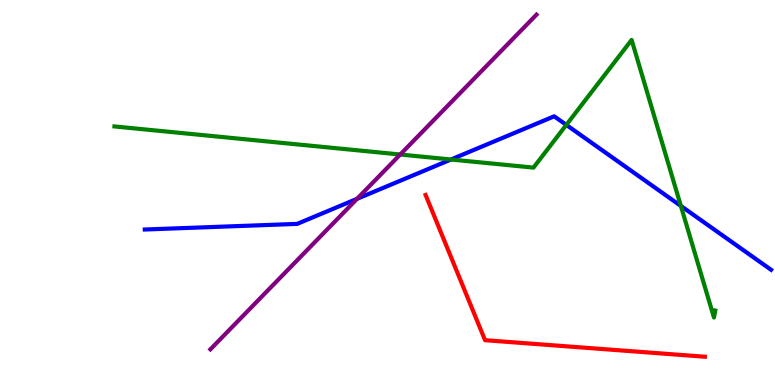[{'lines': ['blue', 'red'], 'intersections': []}, {'lines': ['green', 'red'], 'intersections': []}, {'lines': ['purple', 'red'], 'intersections': []}, {'lines': ['blue', 'green'], 'intersections': [{'x': 5.82, 'y': 5.86}, {'x': 7.31, 'y': 6.76}, {'x': 8.79, 'y': 4.65}]}, {'lines': ['blue', 'purple'], 'intersections': [{'x': 4.61, 'y': 4.84}]}, {'lines': ['green', 'purple'], 'intersections': [{'x': 5.16, 'y': 5.99}]}]